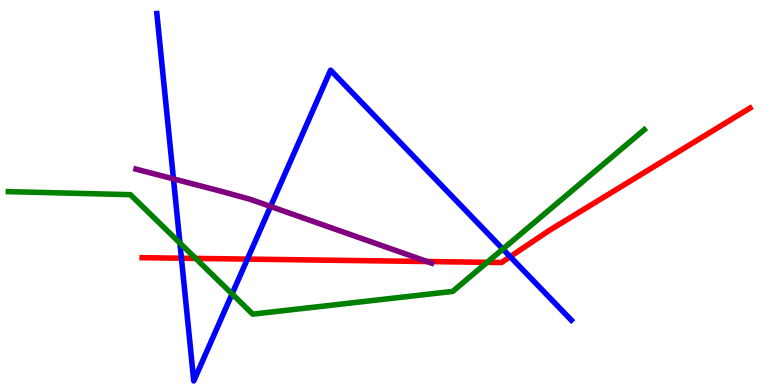[{'lines': ['blue', 'red'], 'intersections': [{'x': 2.34, 'y': 3.29}, {'x': 3.19, 'y': 3.27}, {'x': 6.58, 'y': 3.33}]}, {'lines': ['green', 'red'], 'intersections': [{'x': 2.52, 'y': 3.29}, {'x': 6.29, 'y': 3.19}]}, {'lines': ['purple', 'red'], 'intersections': [{'x': 5.51, 'y': 3.21}]}, {'lines': ['blue', 'green'], 'intersections': [{'x': 2.32, 'y': 3.69}, {'x': 2.99, 'y': 2.37}, {'x': 6.49, 'y': 3.53}]}, {'lines': ['blue', 'purple'], 'intersections': [{'x': 2.24, 'y': 5.35}, {'x': 3.49, 'y': 4.64}]}, {'lines': ['green', 'purple'], 'intersections': []}]